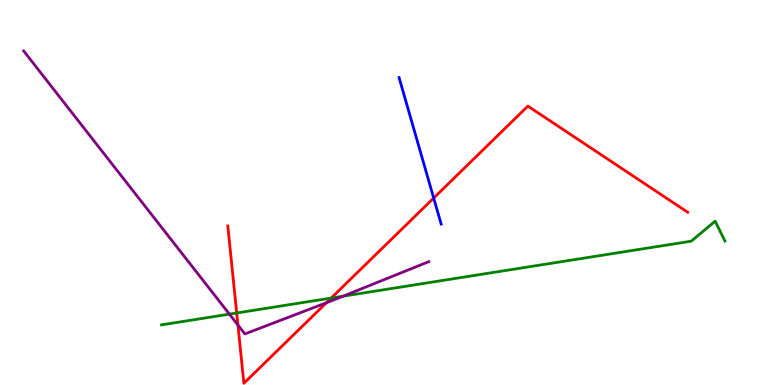[{'lines': ['blue', 'red'], 'intersections': [{'x': 5.6, 'y': 4.86}]}, {'lines': ['green', 'red'], 'intersections': [{'x': 3.05, 'y': 1.87}, {'x': 4.27, 'y': 2.26}]}, {'lines': ['purple', 'red'], 'intersections': [{'x': 3.07, 'y': 1.56}, {'x': 4.21, 'y': 2.14}]}, {'lines': ['blue', 'green'], 'intersections': []}, {'lines': ['blue', 'purple'], 'intersections': []}, {'lines': ['green', 'purple'], 'intersections': [{'x': 2.96, 'y': 1.84}, {'x': 4.43, 'y': 2.31}]}]